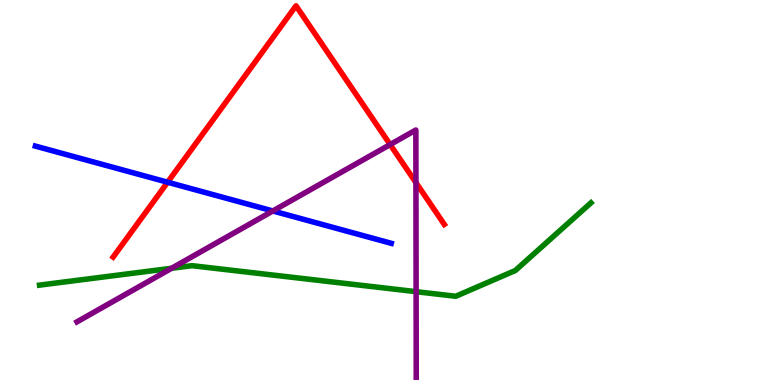[{'lines': ['blue', 'red'], 'intersections': [{'x': 2.16, 'y': 5.27}]}, {'lines': ['green', 'red'], 'intersections': []}, {'lines': ['purple', 'red'], 'intersections': [{'x': 5.03, 'y': 6.25}, {'x': 5.37, 'y': 5.26}]}, {'lines': ['blue', 'green'], 'intersections': []}, {'lines': ['blue', 'purple'], 'intersections': [{'x': 3.52, 'y': 4.52}]}, {'lines': ['green', 'purple'], 'intersections': [{'x': 2.21, 'y': 3.03}, {'x': 5.37, 'y': 2.42}]}]